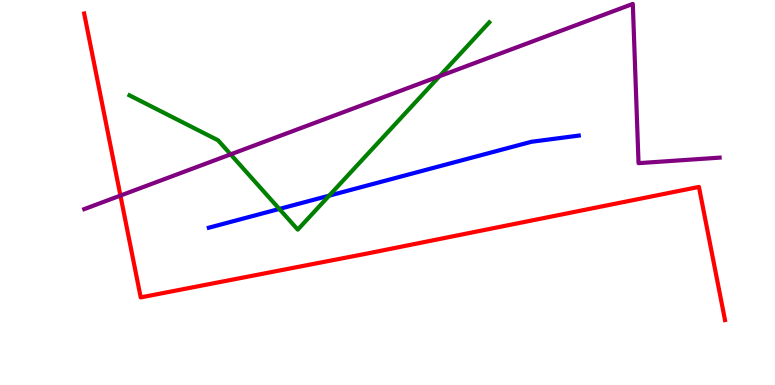[{'lines': ['blue', 'red'], 'intersections': []}, {'lines': ['green', 'red'], 'intersections': []}, {'lines': ['purple', 'red'], 'intersections': [{'x': 1.55, 'y': 4.92}]}, {'lines': ['blue', 'green'], 'intersections': [{'x': 3.6, 'y': 4.57}, {'x': 4.25, 'y': 4.92}]}, {'lines': ['blue', 'purple'], 'intersections': []}, {'lines': ['green', 'purple'], 'intersections': [{'x': 2.98, 'y': 5.99}, {'x': 5.67, 'y': 8.02}]}]